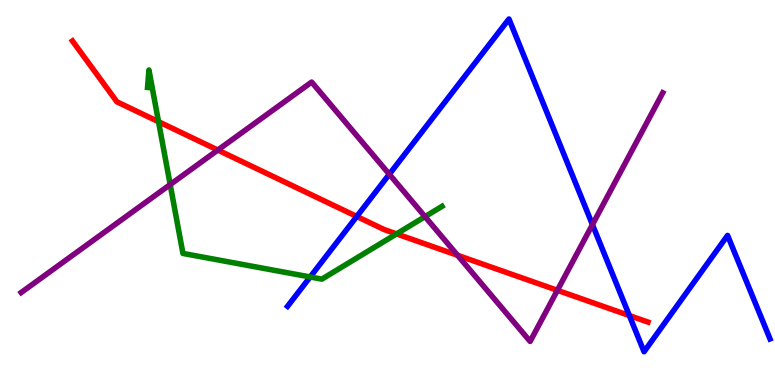[{'lines': ['blue', 'red'], 'intersections': [{'x': 4.6, 'y': 4.38}, {'x': 8.12, 'y': 1.8}]}, {'lines': ['green', 'red'], 'intersections': [{'x': 2.05, 'y': 6.84}, {'x': 5.12, 'y': 3.92}]}, {'lines': ['purple', 'red'], 'intersections': [{'x': 2.81, 'y': 6.1}, {'x': 5.9, 'y': 3.37}, {'x': 7.19, 'y': 2.46}]}, {'lines': ['blue', 'green'], 'intersections': [{'x': 4.0, 'y': 2.81}]}, {'lines': ['blue', 'purple'], 'intersections': [{'x': 5.02, 'y': 5.47}, {'x': 7.64, 'y': 4.17}]}, {'lines': ['green', 'purple'], 'intersections': [{'x': 2.2, 'y': 5.21}, {'x': 5.48, 'y': 4.37}]}]